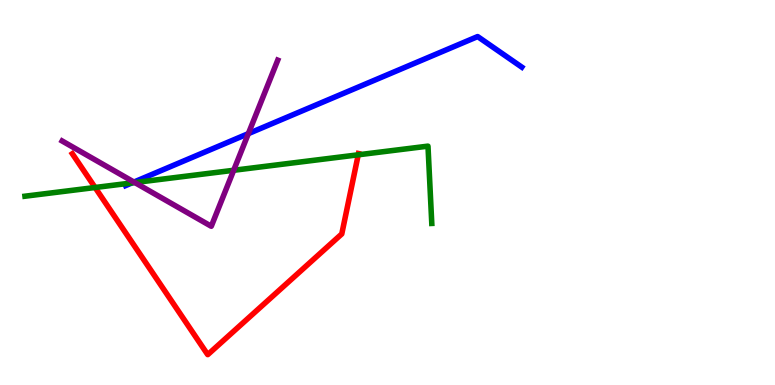[{'lines': ['blue', 'red'], 'intersections': []}, {'lines': ['green', 'red'], 'intersections': [{'x': 1.23, 'y': 5.13}, {'x': 4.62, 'y': 5.98}]}, {'lines': ['purple', 'red'], 'intersections': []}, {'lines': ['blue', 'green'], 'intersections': [{'x': 1.7, 'y': 5.25}]}, {'lines': ['blue', 'purple'], 'intersections': [{'x': 1.73, 'y': 5.27}, {'x': 3.2, 'y': 6.53}]}, {'lines': ['green', 'purple'], 'intersections': [{'x': 1.74, 'y': 5.26}, {'x': 3.02, 'y': 5.58}]}]